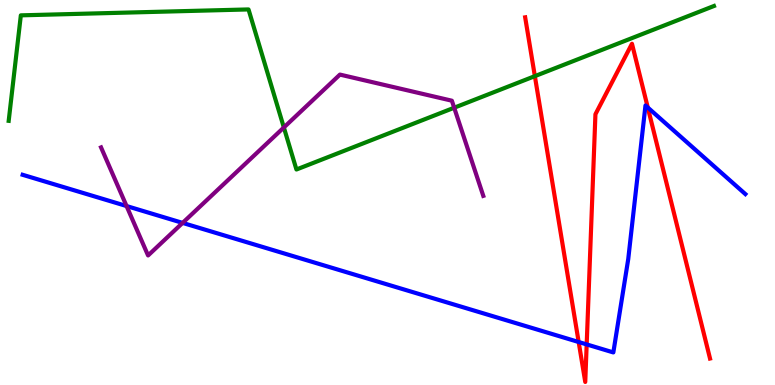[{'lines': ['blue', 'red'], 'intersections': [{'x': 7.47, 'y': 1.12}, {'x': 7.57, 'y': 1.05}, {'x': 8.36, 'y': 7.21}]}, {'lines': ['green', 'red'], 'intersections': [{'x': 6.9, 'y': 8.02}]}, {'lines': ['purple', 'red'], 'intersections': []}, {'lines': ['blue', 'green'], 'intersections': []}, {'lines': ['blue', 'purple'], 'intersections': [{'x': 1.63, 'y': 4.65}, {'x': 2.36, 'y': 4.21}]}, {'lines': ['green', 'purple'], 'intersections': [{'x': 3.66, 'y': 6.69}, {'x': 5.86, 'y': 7.2}]}]